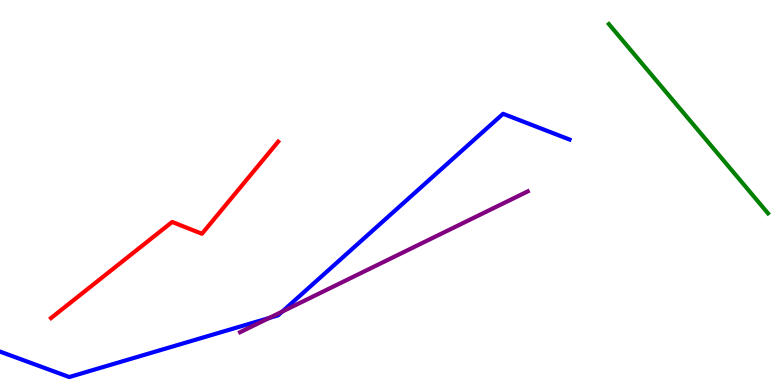[{'lines': ['blue', 'red'], 'intersections': []}, {'lines': ['green', 'red'], 'intersections': []}, {'lines': ['purple', 'red'], 'intersections': []}, {'lines': ['blue', 'green'], 'intersections': []}, {'lines': ['blue', 'purple'], 'intersections': [{'x': 3.47, 'y': 1.74}, {'x': 3.64, 'y': 1.91}]}, {'lines': ['green', 'purple'], 'intersections': []}]